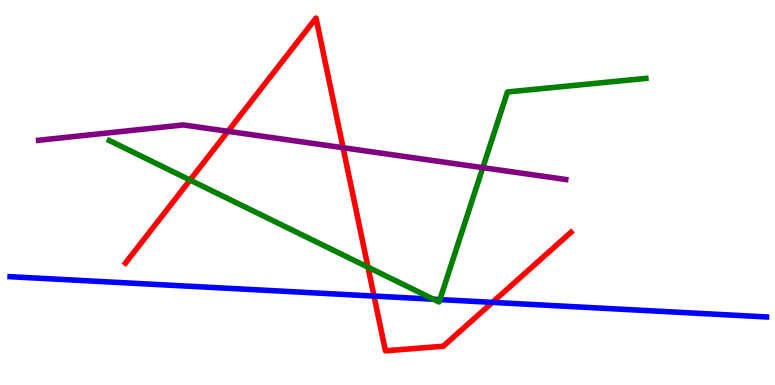[{'lines': ['blue', 'red'], 'intersections': [{'x': 4.83, 'y': 2.31}, {'x': 6.35, 'y': 2.15}]}, {'lines': ['green', 'red'], 'intersections': [{'x': 2.45, 'y': 5.32}, {'x': 4.75, 'y': 3.06}]}, {'lines': ['purple', 'red'], 'intersections': [{'x': 2.94, 'y': 6.59}, {'x': 4.43, 'y': 6.16}]}, {'lines': ['blue', 'green'], 'intersections': [{'x': 5.59, 'y': 2.23}, {'x': 5.68, 'y': 2.22}]}, {'lines': ['blue', 'purple'], 'intersections': []}, {'lines': ['green', 'purple'], 'intersections': [{'x': 6.23, 'y': 5.65}]}]